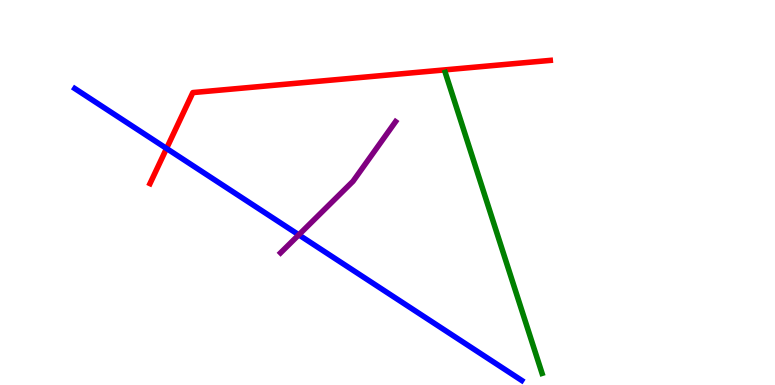[{'lines': ['blue', 'red'], 'intersections': [{'x': 2.15, 'y': 6.14}]}, {'lines': ['green', 'red'], 'intersections': []}, {'lines': ['purple', 'red'], 'intersections': []}, {'lines': ['blue', 'green'], 'intersections': []}, {'lines': ['blue', 'purple'], 'intersections': [{'x': 3.86, 'y': 3.9}]}, {'lines': ['green', 'purple'], 'intersections': []}]